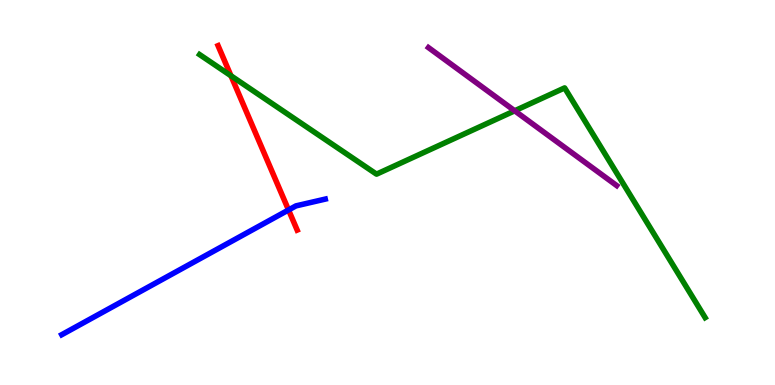[{'lines': ['blue', 'red'], 'intersections': [{'x': 3.72, 'y': 4.55}]}, {'lines': ['green', 'red'], 'intersections': [{'x': 2.98, 'y': 8.03}]}, {'lines': ['purple', 'red'], 'intersections': []}, {'lines': ['blue', 'green'], 'intersections': []}, {'lines': ['blue', 'purple'], 'intersections': []}, {'lines': ['green', 'purple'], 'intersections': [{'x': 6.64, 'y': 7.12}]}]